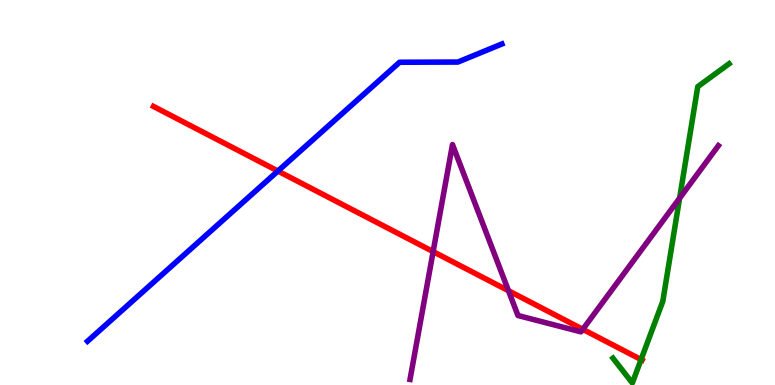[{'lines': ['blue', 'red'], 'intersections': [{'x': 3.59, 'y': 5.56}]}, {'lines': ['green', 'red'], 'intersections': [{'x': 8.27, 'y': 0.66}]}, {'lines': ['purple', 'red'], 'intersections': [{'x': 5.59, 'y': 3.46}, {'x': 6.56, 'y': 2.45}, {'x': 7.52, 'y': 1.45}]}, {'lines': ['blue', 'green'], 'intersections': []}, {'lines': ['blue', 'purple'], 'intersections': []}, {'lines': ['green', 'purple'], 'intersections': [{'x': 8.77, 'y': 4.85}]}]